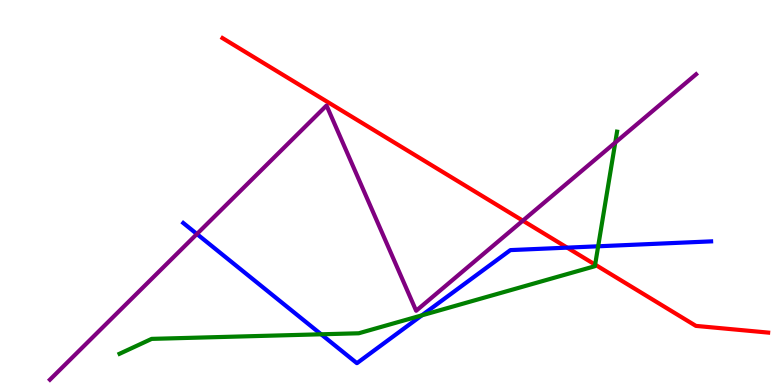[{'lines': ['blue', 'red'], 'intersections': [{'x': 7.32, 'y': 3.57}]}, {'lines': ['green', 'red'], 'intersections': [{'x': 7.68, 'y': 3.13}]}, {'lines': ['purple', 'red'], 'intersections': [{'x': 6.75, 'y': 4.27}]}, {'lines': ['blue', 'green'], 'intersections': [{'x': 4.14, 'y': 1.32}, {'x': 5.44, 'y': 1.81}, {'x': 7.72, 'y': 3.6}]}, {'lines': ['blue', 'purple'], 'intersections': [{'x': 2.54, 'y': 3.92}]}, {'lines': ['green', 'purple'], 'intersections': [{'x': 7.94, 'y': 6.3}]}]